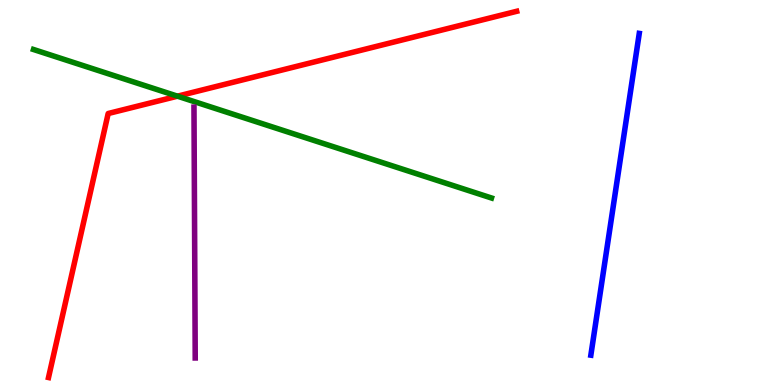[{'lines': ['blue', 'red'], 'intersections': []}, {'lines': ['green', 'red'], 'intersections': [{'x': 2.29, 'y': 7.5}]}, {'lines': ['purple', 'red'], 'intersections': []}, {'lines': ['blue', 'green'], 'intersections': []}, {'lines': ['blue', 'purple'], 'intersections': []}, {'lines': ['green', 'purple'], 'intersections': []}]